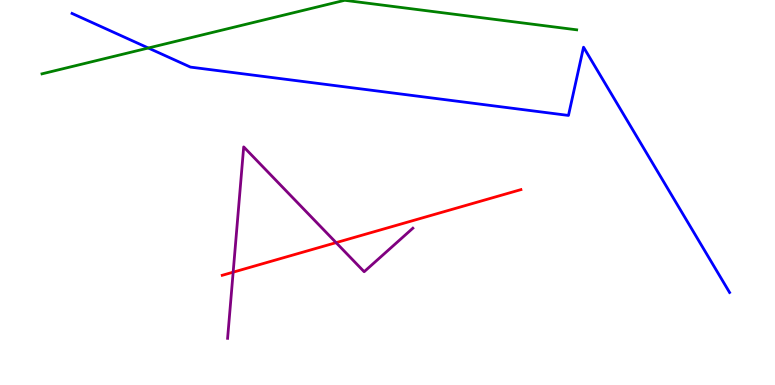[{'lines': ['blue', 'red'], 'intersections': []}, {'lines': ['green', 'red'], 'intersections': []}, {'lines': ['purple', 'red'], 'intersections': [{'x': 3.01, 'y': 2.93}, {'x': 4.34, 'y': 3.7}]}, {'lines': ['blue', 'green'], 'intersections': [{'x': 1.91, 'y': 8.75}]}, {'lines': ['blue', 'purple'], 'intersections': []}, {'lines': ['green', 'purple'], 'intersections': []}]